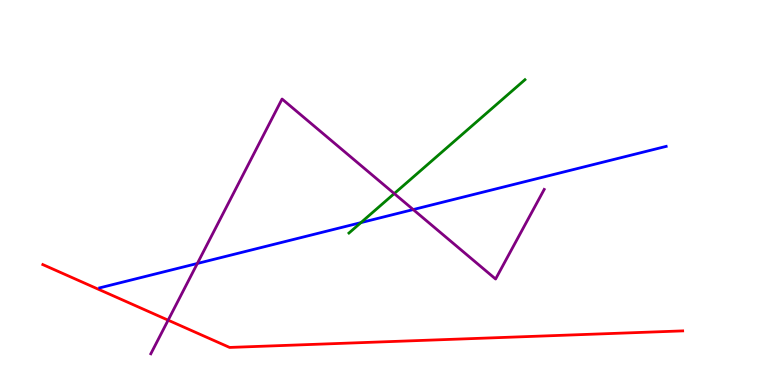[{'lines': ['blue', 'red'], 'intersections': []}, {'lines': ['green', 'red'], 'intersections': []}, {'lines': ['purple', 'red'], 'intersections': [{'x': 2.17, 'y': 1.68}]}, {'lines': ['blue', 'green'], 'intersections': [{'x': 4.66, 'y': 4.22}]}, {'lines': ['blue', 'purple'], 'intersections': [{'x': 2.55, 'y': 3.16}, {'x': 5.33, 'y': 4.56}]}, {'lines': ['green', 'purple'], 'intersections': [{'x': 5.09, 'y': 4.97}]}]